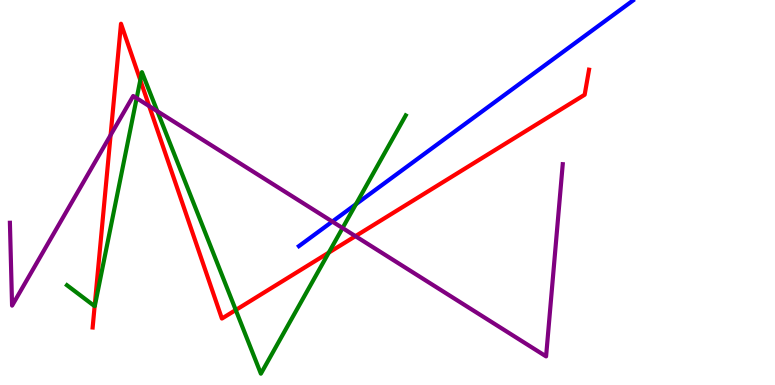[{'lines': ['blue', 'red'], 'intersections': []}, {'lines': ['green', 'red'], 'intersections': [{'x': 1.22, 'y': 2.05}, {'x': 1.81, 'y': 7.92}, {'x': 3.04, 'y': 1.95}, {'x': 4.24, 'y': 3.44}]}, {'lines': ['purple', 'red'], 'intersections': [{'x': 1.43, 'y': 6.49}, {'x': 1.92, 'y': 7.24}, {'x': 4.59, 'y': 3.87}]}, {'lines': ['blue', 'green'], 'intersections': [{'x': 4.59, 'y': 4.7}]}, {'lines': ['blue', 'purple'], 'intersections': [{'x': 4.29, 'y': 4.24}]}, {'lines': ['green', 'purple'], 'intersections': [{'x': 1.76, 'y': 7.45}, {'x': 2.03, 'y': 7.11}, {'x': 4.42, 'y': 4.08}]}]